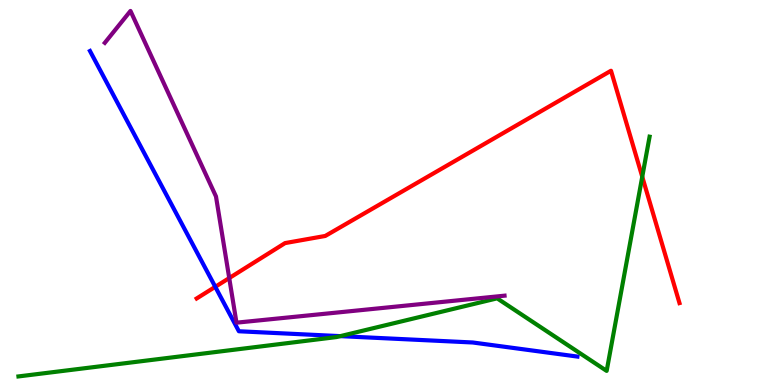[{'lines': ['blue', 'red'], 'intersections': [{'x': 2.78, 'y': 2.55}]}, {'lines': ['green', 'red'], 'intersections': [{'x': 8.29, 'y': 5.41}]}, {'lines': ['purple', 'red'], 'intersections': [{'x': 2.96, 'y': 2.78}]}, {'lines': ['blue', 'green'], 'intersections': [{'x': 4.39, 'y': 1.27}]}, {'lines': ['blue', 'purple'], 'intersections': []}, {'lines': ['green', 'purple'], 'intersections': []}]